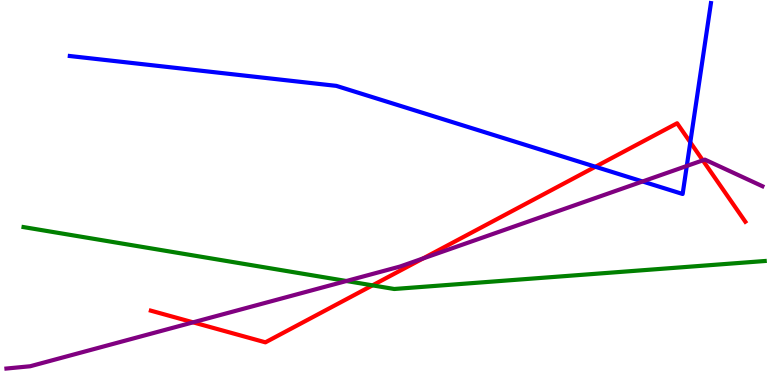[{'lines': ['blue', 'red'], 'intersections': [{'x': 7.68, 'y': 5.67}, {'x': 8.91, 'y': 6.3}]}, {'lines': ['green', 'red'], 'intersections': [{'x': 4.81, 'y': 2.59}]}, {'lines': ['purple', 'red'], 'intersections': [{'x': 2.49, 'y': 1.63}, {'x': 5.46, 'y': 3.29}, {'x': 9.07, 'y': 5.84}]}, {'lines': ['blue', 'green'], 'intersections': []}, {'lines': ['blue', 'purple'], 'intersections': [{'x': 8.29, 'y': 5.29}, {'x': 8.86, 'y': 5.69}]}, {'lines': ['green', 'purple'], 'intersections': [{'x': 4.47, 'y': 2.7}]}]